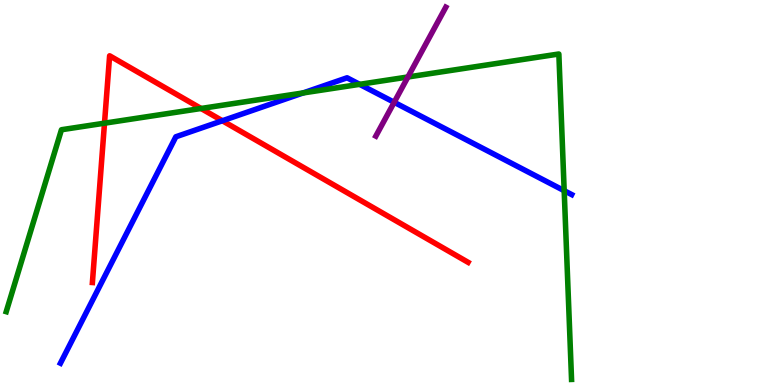[{'lines': ['blue', 'red'], 'intersections': [{'x': 2.87, 'y': 6.86}]}, {'lines': ['green', 'red'], 'intersections': [{'x': 1.35, 'y': 6.8}, {'x': 2.59, 'y': 7.18}]}, {'lines': ['purple', 'red'], 'intersections': []}, {'lines': ['blue', 'green'], 'intersections': [{'x': 3.91, 'y': 7.59}, {'x': 4.64, 'y': 7.81}, {'x': 7.28, 'y': 5.05}]}, {'lines': ['blue', 'purple'], 'intersections': [{'x': 5.09, 'y': 7.34}]}, {'lines': ['green', 'purple'], 'intersections': [{'x': 5.26, 'y': 8.0}]}]